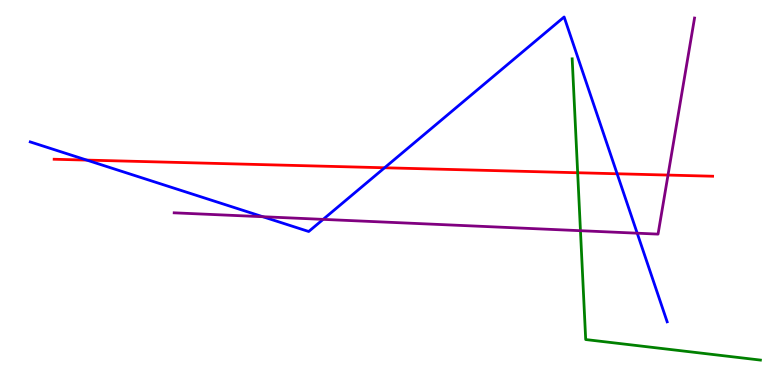[{'lines': ['blue', 'red'], 'intersections': [{'x': 1.12, 'y': 5.84}, {'x': 4.96, 'y': 5.64}, {'x': 7.96, 'y': 5.49}]}, {'lines': ['green', 'red'], 'intersections': [{'x': 7.45, 'y': 5.51}]}, {'lines': ['purple', 'red'], 'intersections': [{'x': 8.62, 'y': 5.45}]}, {'lines': ['blue', 'green'], 'intersections': []}, {'lines': ['blue', 'purple'], 'intersections': [{'x': 3.39, 'y': 4.37}, {'x': 4.17, 'y': 4.3}, {'x': 8.22, 'y': 3.94}]}, {'lines': ['green', 'purple'], 'intersections': [{'x': 7.49, 'y': 4.01}]}]